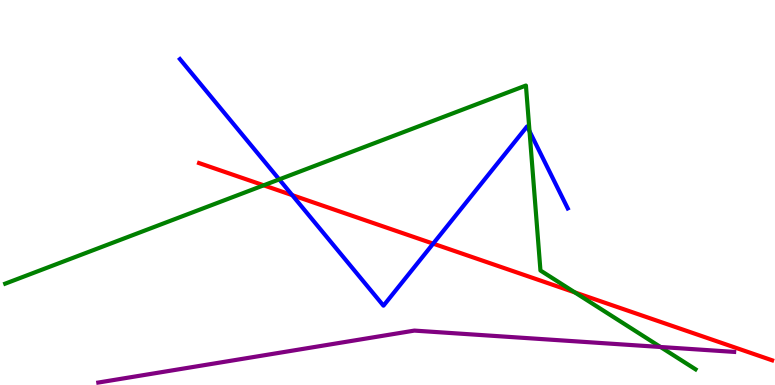[{'lines': ['blue', 'red'], 'intersections': [{'x': 3.77, 'y': 4.93}, {'x': 5.59, 'y': 3.67}]}, {'lines': ['green', 'red'], 'intersections': [{'x': 3.4, 'y': 5.19}, {'x': 7.42, 'y': 2.41}]}, {'lines': ['purple', 'red'], 'intersections': []}, {'lines': ['blue', 'green'], 'intersections': [{'x': 3.6, 'y': 5.34}, {'x': 6.83, 'y': 6.59}]}, {'lines': ['blue', 'purple'], 'intersections': []}, {'lines': ['green', 'purple'], 'intersections': [{'x': 8.52, 'y': 0.987}]}]